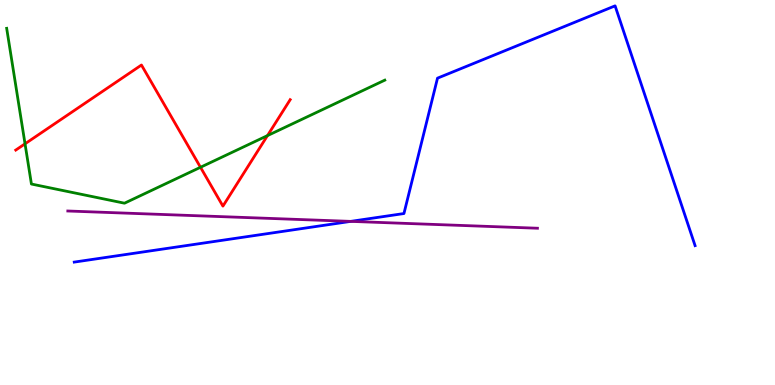[{'lines': ['blue', 'red'], 'intersections': []}, {'lines': ['green', 'red'], 'intersections': [{'x': 0.323, 'y': 6.26}, {'x': 2.59, 'y': 5.66}, {'x': 3.45, 'y': 6.48}]}, {'lines': ['purple', 'red'], 'intersections': []}, {'lines': ['blue', 'green'], 'intersections': []}, {'lines': ['blue', 'purple'], 'intersections': [{'x': 4.53, 'y': 4.25}]}, {'lines': ['green', 'purple'], 'intersections': []}]